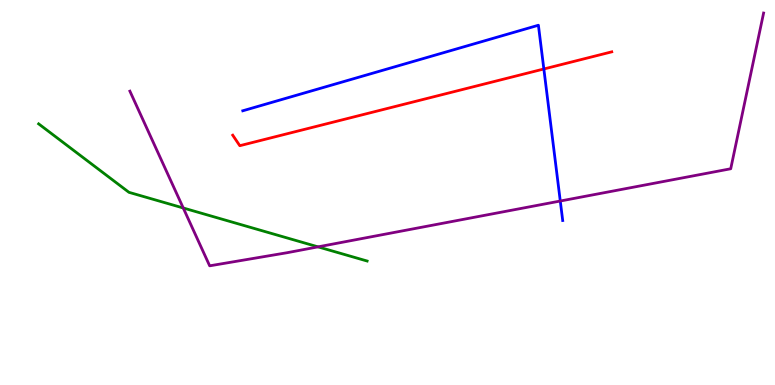[{'lines': ['blue', 'red'], 'intersections': [{'x': 7.02, 'y': 8.21}]}, {'lines': ['green', 'red'], 'intersections': []}, {'lines': ['purple', 'red'], 'intersections': []}, {'lines': ['blue', 'green'], 'intersections': []}, {'lines': ['blue', 'purple'], 'intersections': [{'x': 7.23, 'y': 4.78}]}, {'lines': ['green', 'purple'], 'intersections': [{'x': 2.36, 'y': 4.6}, {'x': 4.1, 'y': 3.59}]}]